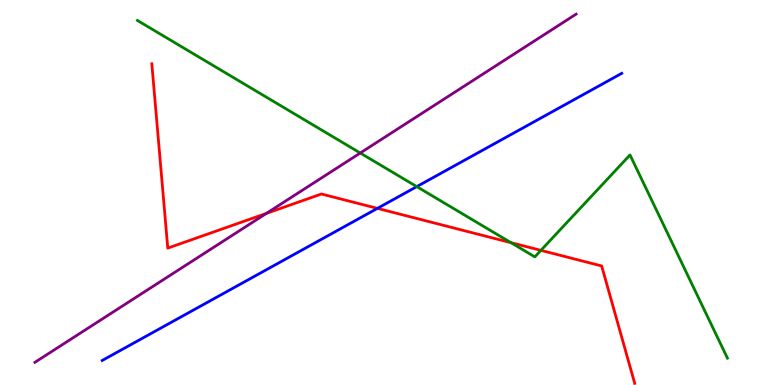[{'lines': ['blue', 'red'], 'intersections': [{'x': 4.87, 'y': 4.59}]}, {'lines': ['green', 'red'], 'intersections': [{'x': 6.59, 'y': 3.7}, {'x': 6.98, 'y': 3.5}]}, {'lines': ['purple', 'red'], 'intersections': [{'x': 3.44, 'y': 4.46}]}, {'lines': ['blue', 'green'], 'intersections': [{'x': 5.38, 'y': 5.15}]}, {'lines': ['blue', 'purple'], 'intersections': []}, {'lines': ['green', 'purple'], 'intersections': [{'x': 4.65, 'y': 6.03}]}]